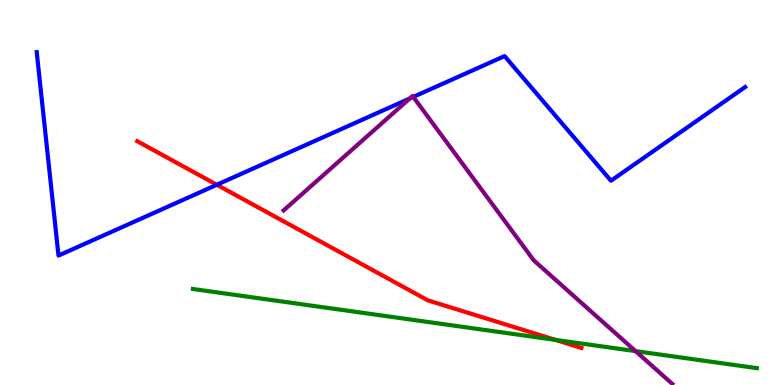[{'lines': ['blue', 'red'], 'intersections': [{'x': 2.8, 'y': 5.2}]}, {'lines': ['green', 'red'], 'intersections': [{'x': 7.17, 'y': 1.17}]}, {'lines': ['purple', 'red'], 'intersections': []}, {'lines': ['blue', 'green'], 'intersections': []}, {'lines': ['blue', 'purple'], 'intersections': [{'x': 5.29, 'y': 7.44}, {'x': 5.33, 'y': 7.48}]}, {'lines': ['green', 'purple'], 'intersections': [{'x': 8.2, 'y': 0.88}]}]